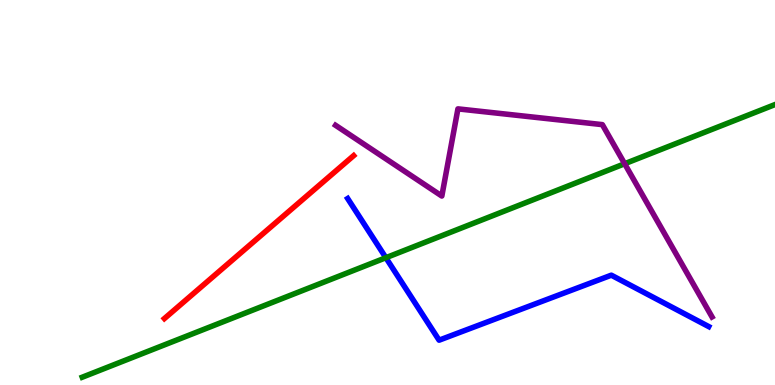[{'lines': ['blue', 'red'], 'intersections': []}, {'lines': ['green', 'red'], 'intersections': []}, {'lines': ['purple', 'red'], 'intersections': []}, {'lines': ['blue', 'green'], 'intersections': [{'x': 4.98, 'y': 3.31}]}, {'lines': ['blue', 'purple'], 'intersections': []}, {'lines': ['green', 'purple'], 'intersections': [{'x': 8.06, 'y': 5.75}]}]